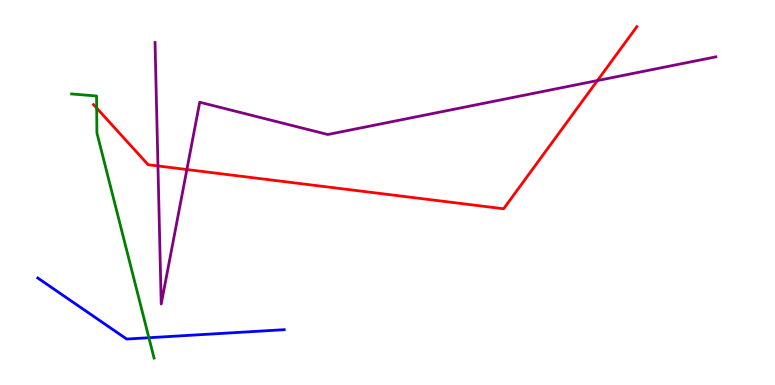[{'lines': ['blue', 'red'], 'intersections': []}, {'lines': ['green', 'red'], 'intersections': [{'x': 1.25, 'y': 7.19}]}, {'lines': ['purple', 'red'], 'intersections': [{'x': 2.04, 'y': 5.69}, {'x': 2.41, 'y': 5.6}, {'x': 7.71, 'y': 7.91}]}, {'lines': ['blue', 'green'], 'intersections': [{'x': 1.92, 'y': 1.23}]}, {'lines': ['blue', 'purple'], 'intersections': []}, {'lines': ['green', 'purple'], 'intersections': []}]